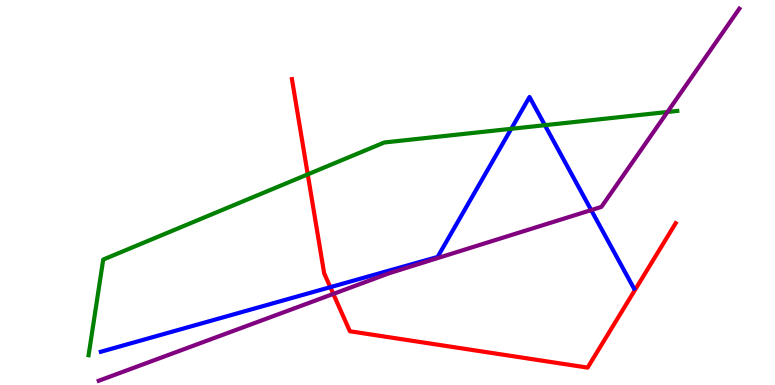[{'lines': ['blue', 'red'], 'intersections': [{'x': 4.26, 'y': 2.54}]}, {'lines': ['green', 'red'], 'intersections': [{'x': 3.97, 'y': 5.47}]}, {'lines': ['purple', 'red'], 'intersections': [{'x': 4.3, 'y': 2.37}]}, {'lines': ['blue', 'green'], 'intersections': [{'x': 6.6, 'y': 6.65}, {'x': 7.03, 'y': 6.75}]}, {'lines': ['blue', 'purple'], 'intersections': [{'x': 7.63, 'y': 4.54}]}, {'lines': ['green', 'purple'], 'intersections': [{'x': 8.61, 'y': 7.09}]}]